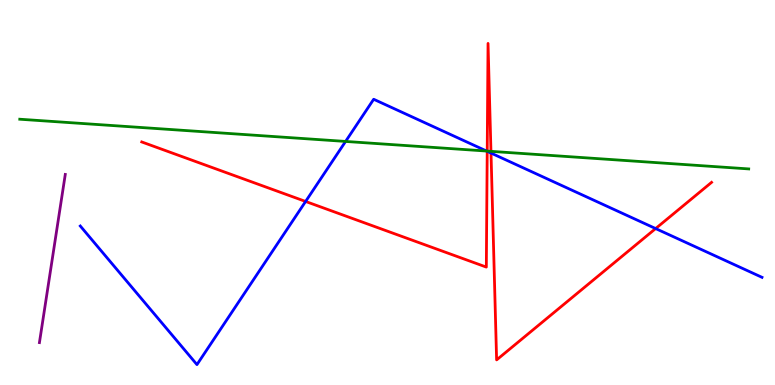[{'lines': ['blue', 'red'], 'intersections': [{'x': 3.94, 'y': 4.77}, {'x': 6.29, 'y': 6.07}, {'x': 6.34, 'y': 6.02}, {'x': 8.46, 'y': 4.06}]}, {'lines': ['green', 'red'], 'intersections': [{'x': 6.29, 'y': 6.08}, {'x': 6.34, 'y': 6.07}]}, {'lines': ['purple', 'red'], 'intersections': []}, {'lines': ['blue', 'green'], 'intersections': [{'x': 4.46, 'y': 6.33}, {'x': 6.28, 'y': 6.08}]}, {'lines': ['blue', 'purple'], 'intersections': []}, {'lines': ['green', 'purple'], 'intersections': []}]